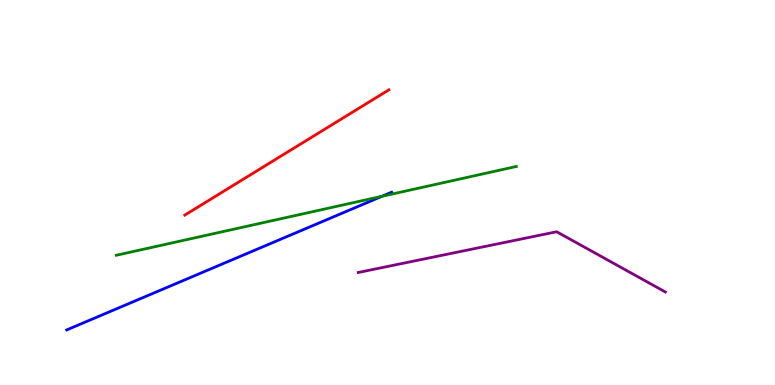[{'lines': ['blue', 'red'], 'intersections': []}, {'lines': ['green', 'red'], 'intersections': []}, {'lines': ['purple', 'red'], 'intersections': []}, {'lines': ['blue', 'green'], 'intersections': [{'x': 4.93, 'y': 4.9}]}, {'lines': ['blue', 'purple'], 'intersections': []}, {'lines': ['green', 'purple'], 'intersections': []}]